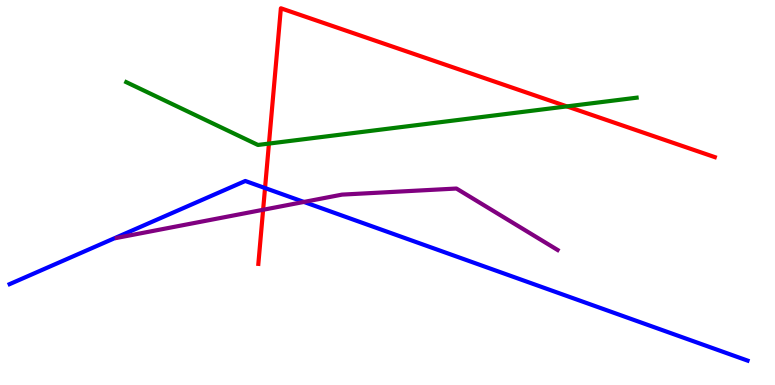[{'lines': ['blue', 'red'], 'intersections': [{'x': 3.42, 'y': 5.12}]}, {'lines': ['green', 'red'], 'intersections': [{'x': 3.47, 'y': 6.27}, {'x': 7.31, 'y': 7.24}]}, {'lines': ['purple', 'red'], 'intersections': [{'x': 3.4, 'y': 4.55}]}, {'lines': ['blue', 'green'], 'intersections': []}, {'lines': ['blue', 'purple'], 'intersections': [{'x': 3.92, 'y': 4.75}]}, {'lines': ['green', 'purple'], 'intersections': []}]